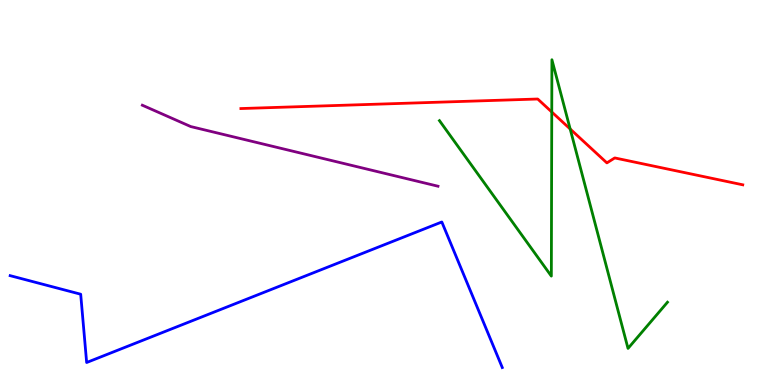[{'lines': ['blue', 'red'], 'intersections': []}, {'lines': ['green', 'red'], 'intersections': [{'x': 7.12, 'y': 7.09}, {'x': 7.36, 'y': 6.65}]}, {'lines': ['purple', 'red'], 'intersections': []}, {'lines': ['blue', 'green'], 'intersections': []}, {'lines': ['blue', 'purple'], 'intersections': []}, {'lines': ['green', 'purple'], 'intersections': []}]